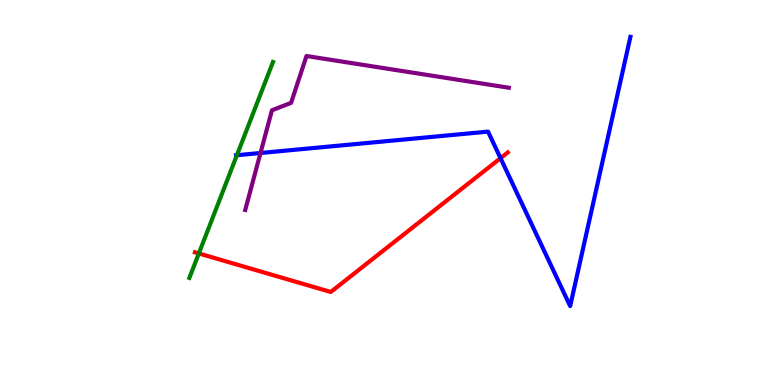[{'lines': ['blue', 'red'], 'intersections': [{'x': 6.46, 'y': 5.89}]}, {'lines': ['green', 'red'], 'intersections': [{'x': 2.57, 'y': 3.42}]}, {'lines': ['purple', 'red'], 'intersections': []}, {'lines': ['blue', 'green'], 'intersections': [{'x': 3.06, 'y': 5.97}]}, {'lines': ['blue', 'purple'], 'intersections': [{'x': 3.36, 'y': 6.03}]}, {'lines': ['green', 'purple'], 'intersections': []}]